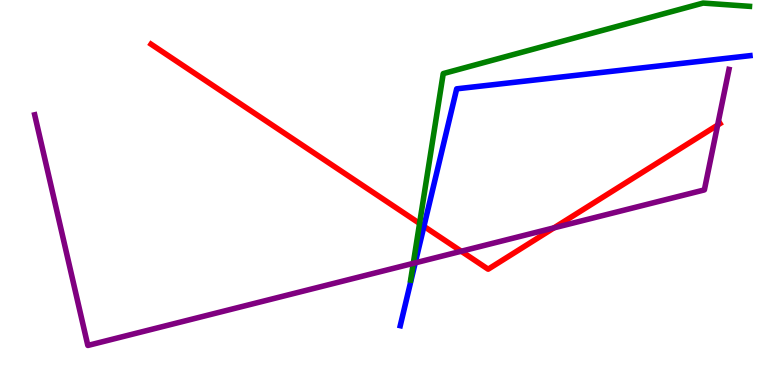[{'lines': ['blue', 'red'], 'intersections': [{'x': 5.47, 'y': 4.12}]}, {'lines': ['green', 'red'], 'intersections': [{'x': 5.41, 'y': 4.2}]}, {'lines': ['purple', 'red'], 'intersections': [{'x': 5.95, 'y': 3.47}, {'x': 7.15, 'y': 4.08}, {'x': 9.26, 'y': 6.75}]}, {'lines': ['blue', 'green'], 'intersections': []}, {'lines': ['blue', 'purple'], 'intersections': [{'x': 5.36, 'y': 3.17}]}, {'lines': ['green', 'purple'], 'intersections': [{'x': 5.33, 'y': 3.16}]}]